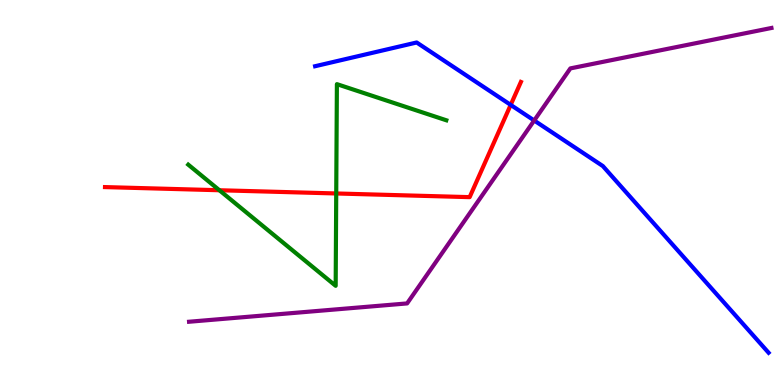[{'lines': ['blue', 'red'], 'intersections': [{'x': 6.59, 'y': 7.28}]}, {'lines': ['green', 'red'], 'intersections': [{'x': 2.83, 'y': 5.06}, {'x': 4.34, 'y': 4.97}]}, {'lines': ['purple', 'red'], 'intersections': []}, {'lines': ['blue', 'green'], 'intersections': []}, {'lines': ['blue', 'purple'], 'intersections': [{'x': 6.89, 'y': 6.87}]}, {'lines': ['green', 'purple'], 'intersections': []}]